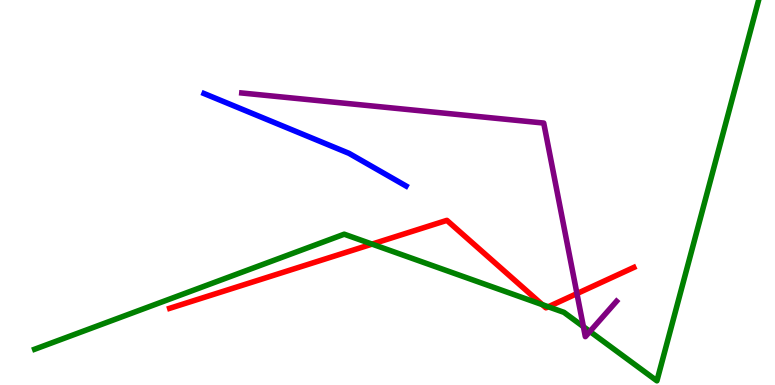[{'lines': ['blue', 'red'], 'intersections': []}, {'lines': ['green', 'red'], 'intersections': [{'x': 4.8, 'y': 3.66}, {'x': 7.0, 'y': 2.09}, {'x': 7.07, 'y': 2.03}]}, {'lines': ['purple', 'red'], 'intersections': [{'x': 7.44, 'y': 2.37}]}, {'lines': ['blue', 'green'], 'intersections': []}, {'lines': ['blue', 'purple'], 'intersections': []}, {'lines': ['green', 'purple'], 'intersections': [{'x': 7.53, 'y': 1.52}, {'x': 7.61, 'y': 1.39}]}]